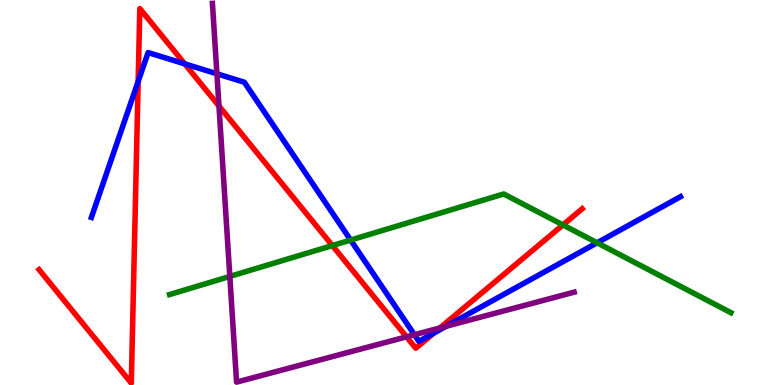[{'lines': ['blue', 'red'], 'intersections': [{'x': 1.78, 'y': 7.88}, {'x': 2.38, 'y': 8.34}, {'x': 5.6, 'y': 1.35}]}, {'lines': ['green', 'red'], 'intersections': [{'x': 4.29, 'y': 3.62}, {'x': 7.26, 'y': 4.16}]}, {'lines': ['purple', 'red'], 'intersections': [{'x': 2.83, 'y': 7.25}, {'x': 5.25, 'y': 1.25}, {'x': 5.68, 'y': 1.48}]}, {'lines': ['blue', 'green'], 'intersections': [{'x': 4.52, 'y': 3.76}, {'x': 7.7, 'y': 3.69}]}, {'lines': ['blue', 'purple'], 'intersections': [{'x': 2.8, 'y': 8.08}, {'x': 5.35, 'y': 1.31}, {'x': 5.76, 'y': 1.52}]}, {'lines': ['green', 'purple'], 'intersections': [{'x': 2.97, 'y': 2.82}]}]